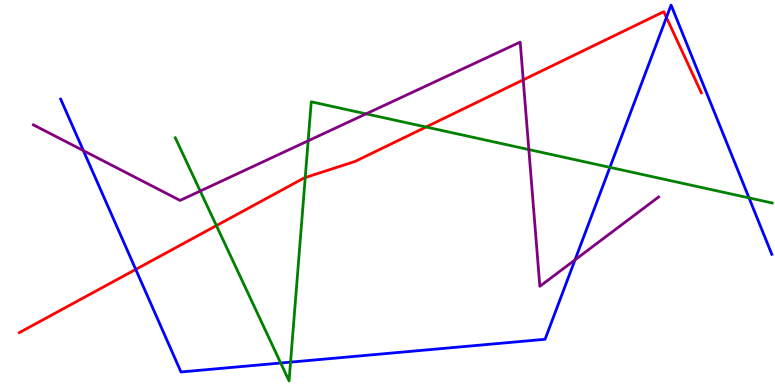[{'lines': ['blue', 'red'], 'intersections': [{'x': 1.75, 'y': 3.0}, {'x': 8.6, 'y': 9.55}]}, {'lines': ['green', 'red'], 'intersections': [{'x': 2.79, 'y': 4.14}, {'x': 3.94, 'y': 5.39}, {'x': 5.5, 'y': 6.7}]}, {'lines': ['purple', 'red'], 'intersections': [{'x': 6.75, 'y': 7.93}]}, {'lines': ['blue', 'green'], 'intersections': [{'x': 3.62, 'y': 0.571}, {'x': 3.75, 'y': 0.594}, {'x': 7.87, 'y': 5.65}, {'x': 9.66, 'y': 4.86}]}, {'lines': ['blue', 'purple'], 'intersections': [{'x': 1.08, 'y': 6.09}, {'x': 7.42, 'y': 3.25}]}, {'lines': ['green', 'purple'], 'intersections': [{'x': 2.58, 'y': 5.04}, {'x': 3.98, 'y': 6.34}, {'x': 4.72, 'y': 7.04}, {'x': 6.82, 'y': 6.12}]}]